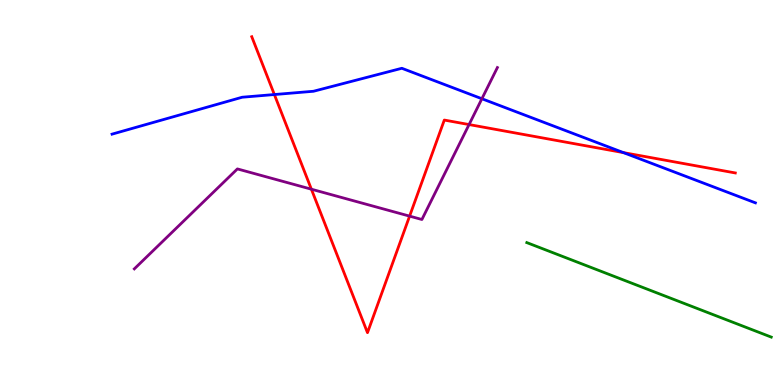[{'lines': ['blue', 'red'], 'intersections': [{'x': 3.54, 'y': 7.54}, {'x': 8.04, 'y': 6.04}]}, {'lines': ['green', 'red'], 'intersections': []}, {'lines': ['purple', 'red'], 'intersections': [{'x': 4.02, 'y': 5.09}, {'x': 5.29, 'y': 4.39}, {'x': 6.05, 'y': 6.76}]}, {'lines': ['blue', 'green'], 'intersections': []}, {'lines': ['blue', 'purple'], 'intersections': [{'x': 6.22, 'y': 7.44}]}, {'lines': ['green', 'purple'], 'intersections': []}]